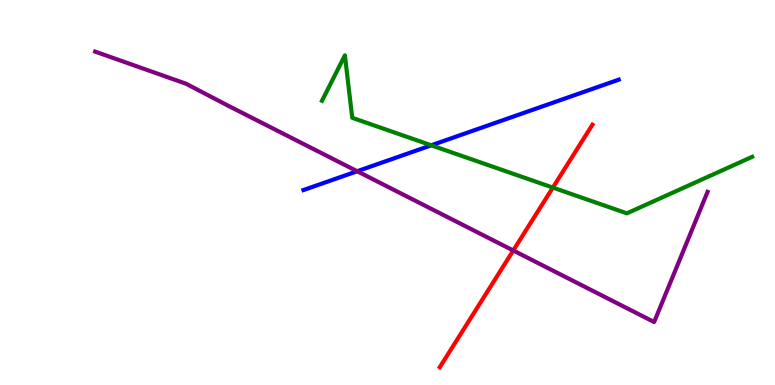[{'lines': ['blue', 'red'], 'intersections': []}, {'lines': ['green', 'red'], 'intersections': [{'x': 7.13, 'y': 5.13}]}, {'lines': ['purple', 'red'], 'intersections': [{'x': 6.62, 'y': 3.49}]}, {'lines': ['blue', 'green'], 'intersections': [{'x': 5.56, 'y': 6.23}]}, {'lines': ['blue', 'purple'], 'intersections': [{'x': 4.61, 'y': 5.55}]}, {'lines': ['green', 'purple'], 'intersections': []}]